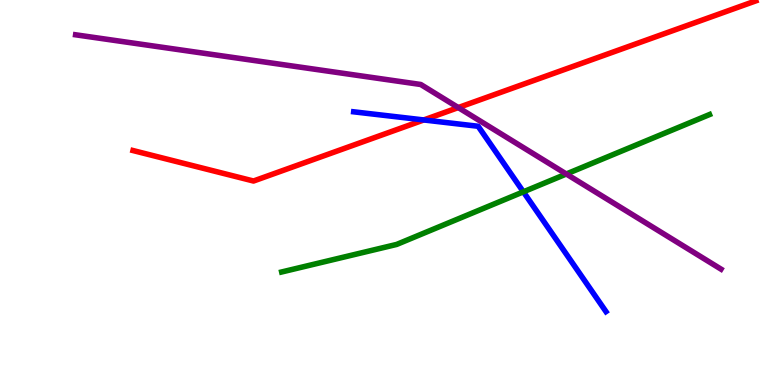[{'lines': ['blue', 'red'], 'intersections': [{'x': 5.47, 'y': 6.88}]}, {'lines': ['green', 'red'], 'intersections': []}, {'lines': ['purple', 'red'], 'intersections': [{'x': 5.91, 'y': 7.21}]}, {'lines': ['blue', 'green'], 'intersections': [{'x': 6.75, 'y': 5.02}]}, {'lines': ['blue', 'purple'], 'intersections': []}, {'lines': ['green', 'purple'], 'intersections': [{'x': 7.31, 'y': 5.48}]}]